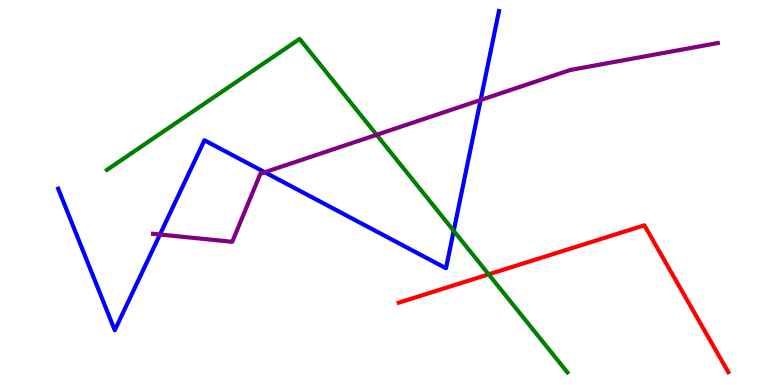[{'lines': ['blue', 'red'], 'intersections': []}, {'lines': ['green', 'red'], 'intersections': [{'x': 6.31, 'y': 2.87}]}, {'lines': ['purple', 'red'], 'intersections': []}, {'lines': ['blue', 'green'], 'intersections': [{'x': 5.85, 'y': 4.0}]}, {'lines': ['blue', 'purple'], 'intersections': [{'x': 2.06, 'y': 3.91}, {'x': 3.42, 'y': 5.53}, {'x': 6.2, 'y': 7.4}]}, {'lines': ['green', 'purple'], 'intersections': [{'x': 4.86, 'y': 6.5}]}]